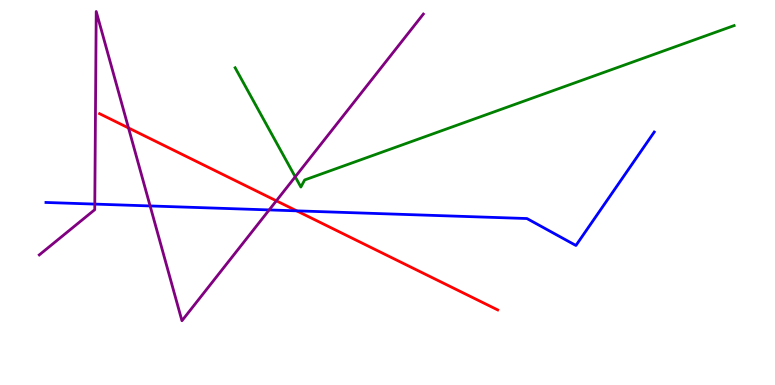[{'lines': ['blue', 'red'], 'intersections': [{'x': 3.83, 'y': 4.52}]}, {'lines': ['green', 'red'], 'intersections': []}, {'lines': ['purple', 'red'], 'intersections': [{'x': 1.66, 'y': 6.68}, {'x': 3.57, 'y': 4.78}]}, {'lines': ['blue', 'green'], 'intersections': []}, {'lines': ['blue', 'purple'], 'intersections': [{'x': 1.22, 'y': 4.7}, {'x': 1.94, 'y': 4.65}, {'x': 3.47, 'y': 4.55}]}, {'lines': ['green', 'purple'], 'intersections': [{'x': 3.81, 'y': 5.41}]}]